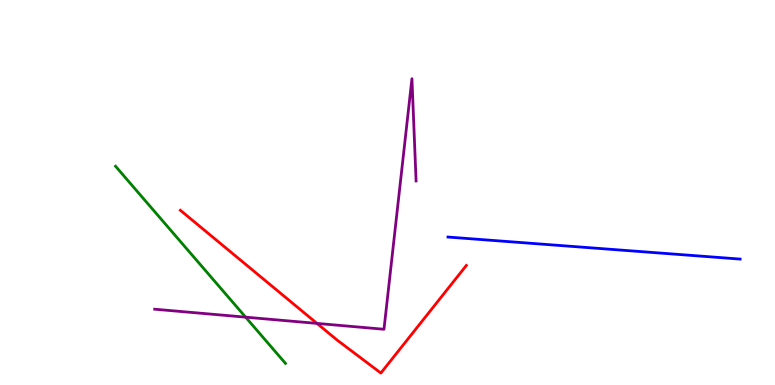[{'lines': ['blue', 'red'], 'intersections': []}, {'lines': ['green', 'red'], 'intersections': []}, {'lines': ['purple', 'red'], 'intersections': [{'x': 4.09, 'y': 1.6}]}, {'lines': ['blue', 'green'], 'intersections': []}, {'lines': ['blue', 'purple'], 'intersections': []}, {'lines': ['green', 'purple'], 'intersections': [{'x': 3.17, 'y': 1.76}]}]